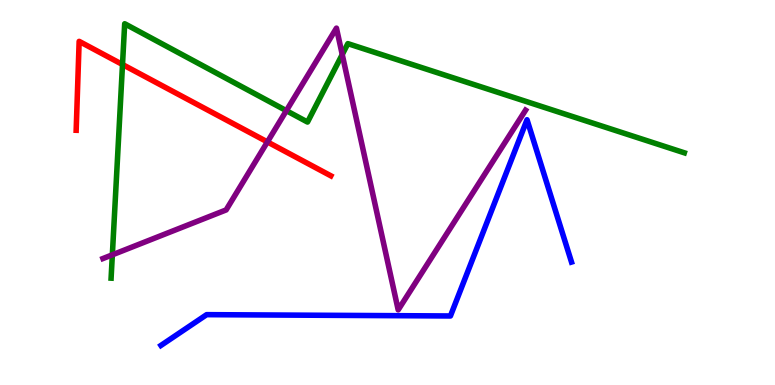[{'lines': ['blue', 'red'], 'intersections': []}, {'lines': ['green', 'red'], 'intersections': [{'x': 1.58, 'y': 8.32}]}, {'lines': ['purple', 'red'], 'intersections': [{'x': 3.45, 'y': 6.31}]}, {'lines': ['blue', 'green'], 'intersections': []}, {'lines': ['blue', 'purple'], 'intersections': []}, {'lines': ['green', 'purple'], 'intersections': [{'x': 1.45, 'y': 3.38}, {'x': 3.69, 'y': 7.13}, {'x': 4.42, 'y': 8.58}]}]